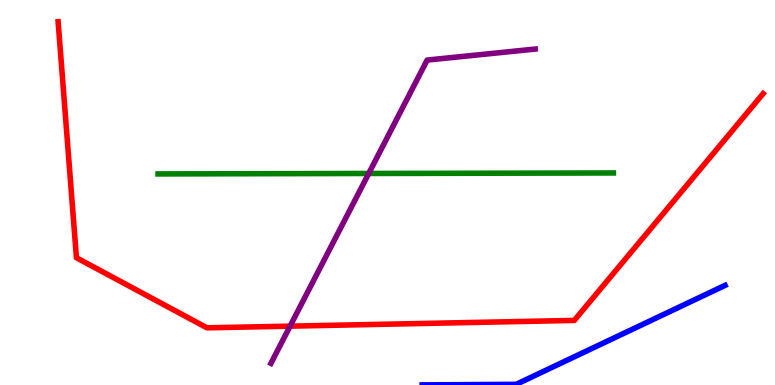[{'lines': ['blue', 'red'], 'intersections': []}, {'lines': ['green', 'red'], 'intersections': []}, {'lines': ['purple', 'red'], 'intersections': [{'x': 3.74, 'y': 1.53}]}, {'lines': ['blue', 'green'], 'intersections': []}, {'lines': ['blue', 'purple'], 'intersections': []}, {'lines': ['green', 'purple'], 'intersections': [{'x': 4.76, 'y': 5.49}]}]